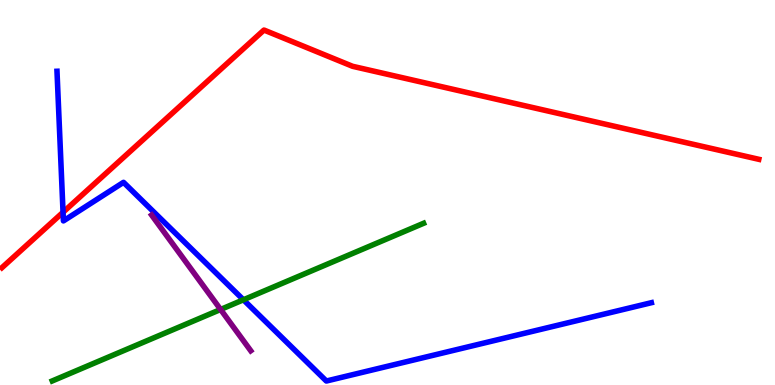[{'lines': ['blue', 'red'], 'intersections': [{'x': 0.813, 'y': 4.49}]}, {'lines': ['green', 'red'], 'intersections': []}, {'lines': ['purple', 'red'], 'intersections': []}, {'lines': ['blue', 'green'], 'intersections': [{'x': 3.14, 'y': 2.21}]}, {'lines': ['blue', 'purple'], 'intersections': []}, {'lines': ['green', 'purple'], 'intersections': [{'x': 2.85, 'y': 1.96}]}]